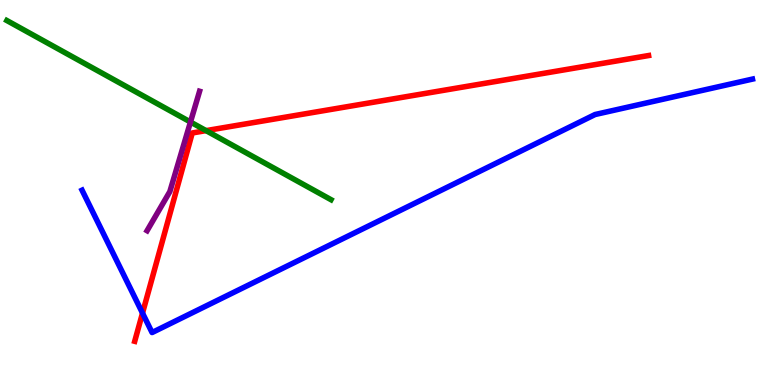[{'lines': ['blue', 'red'], 'intersections': [{'x': 1.84, 'y': 1.87}]}, {'lines': ['green', 'red'], 'intersections': [{'x': 2.66, 'y': 6.61}]}, {'lines': ['purple', 'red'], 'intersections': []}, {'lines': ['blue', 'green'], 'intersections': []}, {'lines': ['blue', 'purple'], 'intersections': []}, {'lines': ['green', 'purple'], 'intersections': [{'x': 2.46, 'y': 6.83}]}]